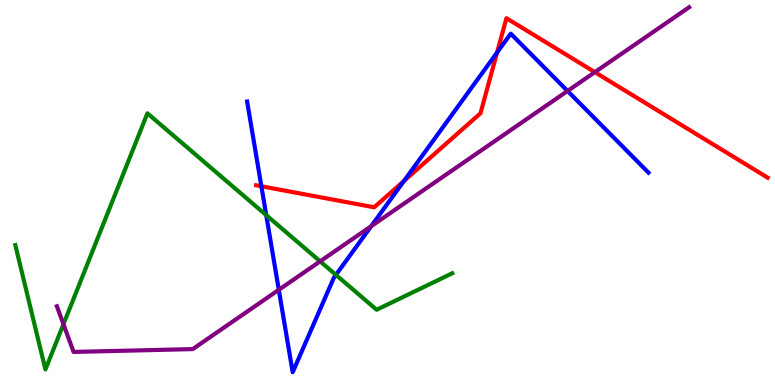[{'lines': ['blue', 'red'], 'intersections': [{'x': 3.37, 'y': 5.16}, {'x': 5.21, 'y': 5.3}, {'x': 6.41, 'y': 8.64}]}, {'lines': ['green', 'red'], 'intersections': []}, {'lines': ['purple', 'red'], 'intersections': [{'x': 7.68, 'y': 8.13}]}, {'lines': ['blue', 'green'], 'intersections': [{'x': 3.44, 'y': 4.41}, {'x': 4.33, 'y': 2.86}]}, {'lines': ['blue', 'purple'], 'intersections': [{'x': 3.6, 'y': 2.47}, {'x': 4.79, 'y': 4.12}, {'x': 7.32, 'y': 7.64}]}, {'lines': ['green', 'purple'], 'intersections': [{'x': 0.819, 'y': 1.58}, {'x': 4.13, 'y': 3.21}]}]